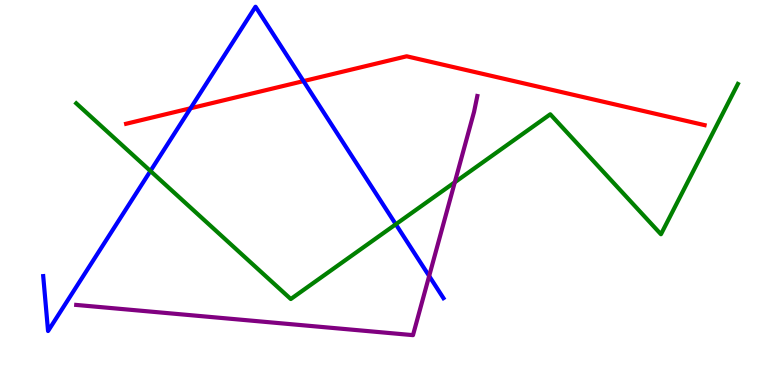[{'lines': ['blue', 'red'], 'intersections': [{'x': 2.46, 'y': 7.19}, {'x': 3.92, 'y': 7.89}]}, {'lines': ['green', 'red'], 'intersections': []}, {'lines': ['purple', 'red'], 'intersections': []}, {'lines': ['blue', 'green'], 'intersections': [{'x': 1.94, 'y': 5.56}, {'x': 5.11, 'y': 4.17}]}, {'lines': ['blue', 'purple'], 'intersections': [{'x': 5.54, 'y': 2.83}]}, {'lines': ['green', 'purple'], 'intersections': [{'x': 5.87, 'y': 5.27}]}]